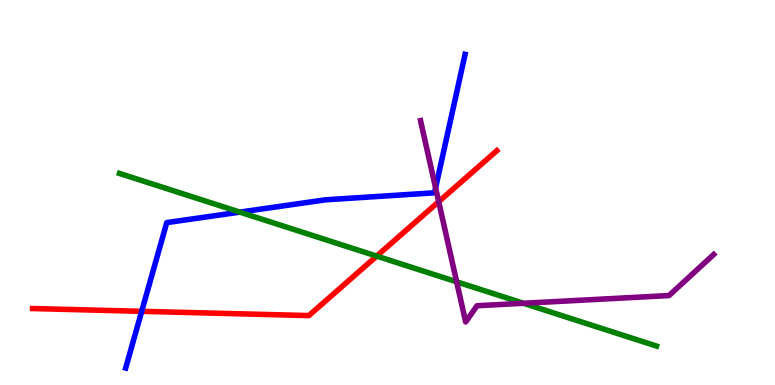[{'lines': ['blue', 'red'], 'intersections': [{'x': 1.83, 'y': 1.91}]}, {'lines': ['green', 'red'], 'intersections': [{'x': 4.86, 'y': 3.35}]}, {'lines': ['purple', 'red'], 'intersections': [{'x': 5.66, 'y': 4.76}]}, {'lines': ['blue', 'green'], 'intersections': [{'x': 3.09, 'y': 4.49}]}, {'lines': ['blue', 'purple'], 'intersections': [{'x': 5.62, 'y': 5.12}]}, {'lines': ['green', 'purple'], 'intersections': [{'x': 5.89, 'y': 2.68}, {'x': 6.75, 'y': 2.12}]}]